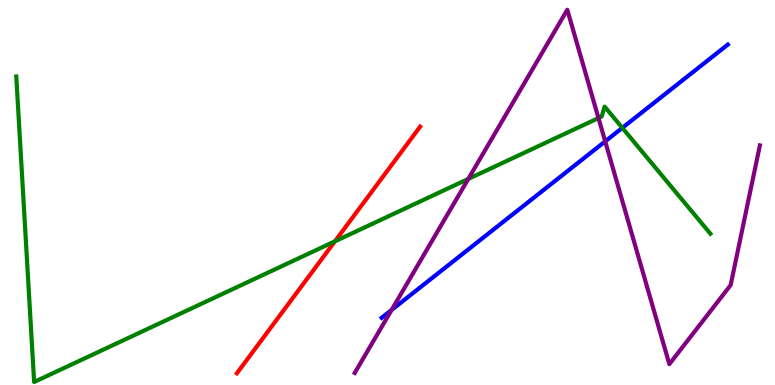[{'lines': ['blue', 'red'], 'intersections': []}, {'lines': ['green', 'red'], 'intersections': [{'x': 4.32, 'y': 3.73}]}, {'lines': ['purple', 'red'], 'intersections': []}, {'lines': ['blue', 'green'], 'intersections': [{'x': 8.03, 'y': 6.68}]}, {'lines': ['blue', 'purple'], 'intersections': [{'x': 5.05, 'y': 1.95}, {'x': 7.81, 'y': 6.33}]}, {'lines': ['green', 'purple'], 'intersections': [{'x': 6.04, 'y': 5.35}, {'x': 7.72, 'y': 6.93}]}]